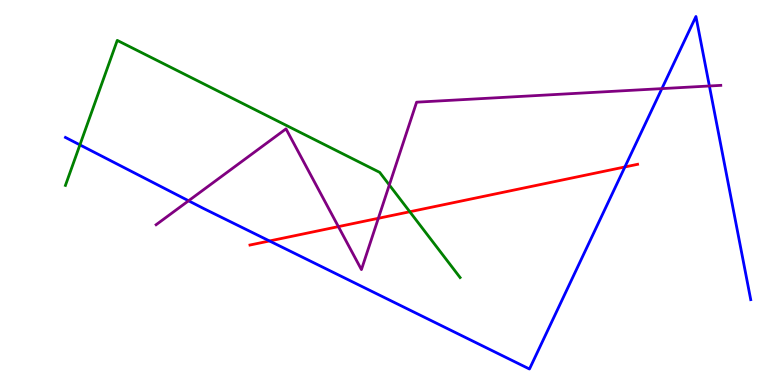[{'lines': ['blue', 'red'], 'intersections': [{'x': 3.48, 'y': 3.74}, {'x': 8.06, 'y': 5.66}]}, {'lines': ['green', 'red'], 'intersections': [{'x': 5.29, 'y': 4.5}]}, {'lines': ['purple', 'red'], 'intersections': [{'x': 4.37, 'y': 4.11}, {'x': 4.88, 'y': 4.33}]}, {'lines': ['blue', 'green'], 'intersections': [{'x': 1.03, 'y': 6.24}]}, {'lines': ['blue', 'purple'], 'intersections': [{'x': 2.43, 'y': 4.79}, {'x': 8.54, 'y': 7.7}, {'x': 9.15, 'y': 7.77}]}, {'lines': ['green', 'purple'], 'intersections': [{'x': 5.02, 'y': 5.2}]}]